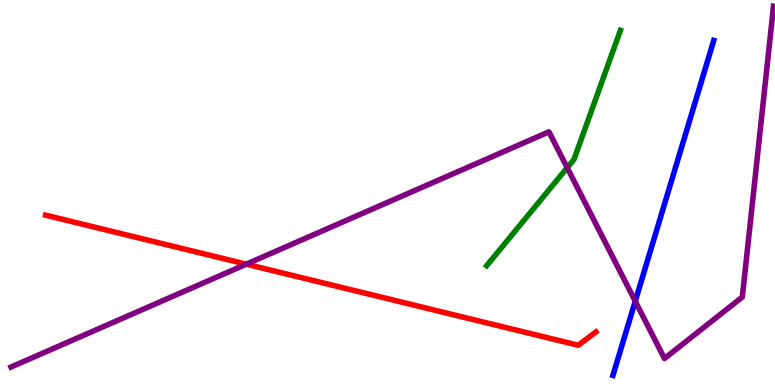[{'lines': ['blue', 'red'], 'intersections': []}, {'lines': ['green', 'red'], 'intersections': []}, {'lines': ['purple', 'red'], 'intersections': [{'x': 3.18, 'y': 3.14}]}, {'lines': ['blue', 'green'], 'intersections': []}, {'lines': ['blue', 'purple'], 'intersections': [{'x': 8.2, 'y': 2.18}]}, {'lines': ['green', 'purple'], 'intersections': [{'x': 7.32, 'y': 5.64}]}]